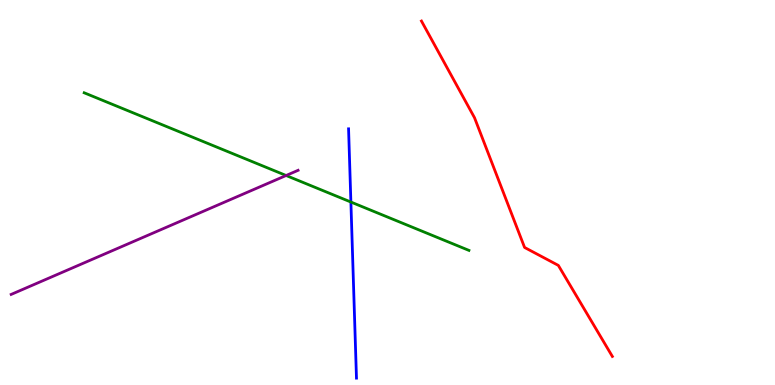[{'lines': ['blue', 'red'], 'intersections': []}, {'lines': ['green', 'red'], 'intersections': []}, {'lines': ['purple', 'red'], 'intersections': []}, {'lines': ['blue', 'green'], 'intersections': [{'x': 4.53, 'y': 4.75}]}, {'lines': ['blue', 'purple'], 'intersections': []}, {'lines': ['green', 'purple'], 'intersections': [{'x': 3.69, 'y': 5.44}]}]